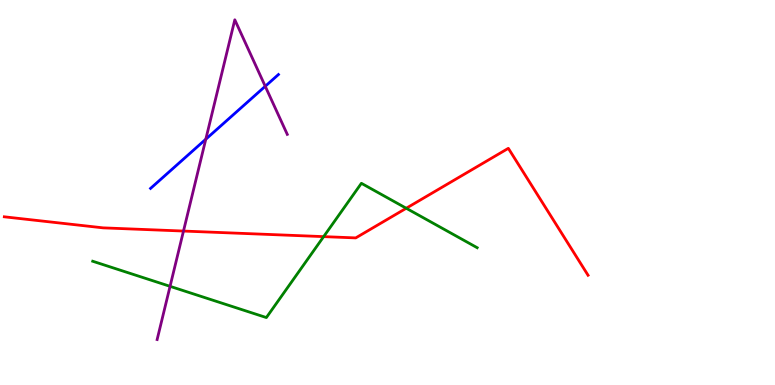[{'lines': ['blue', 'red'], 'intersections': []}, {'lines': ['green', 'red'], 'intersections': [{'x': 4.18, 'y': 3.85}, {'x': 5.24, 'y': 4.59}]}, {'lines': ['purple', 'red'], 'intersections': [{'x': 2.37, 'y': 4.0}]}, {'lines': ['blue', 'green'], 'intersections': []}, {'lines': ['blue', 'purple'], 'intersections': [{'x': 2.66, 'y': 6.38}, {'x': 3.42, 'y': 7.76}]}, {'lines': ['green', 'purple'], 'intersections': [{'x': 2.19, 'y': 2.56}]}]